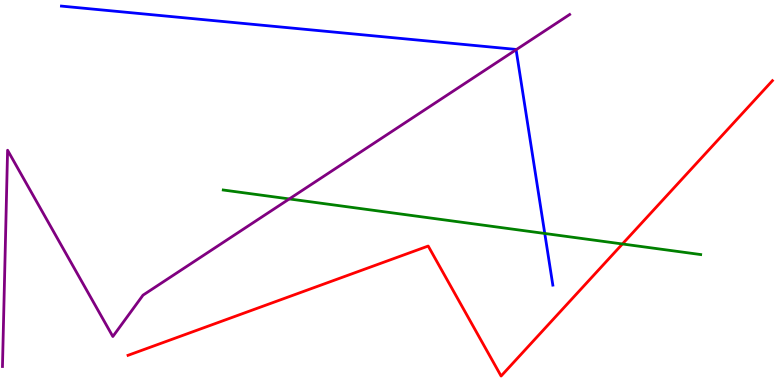[{'lines': ['blue', 'red'], 'intersections': []}, {'lines': ['green', 'red'], 'intersections': [{'x': 8.03, 'y': 3.66}]}, {'lines': ['purple', 'red'], 'intersections': []}, {'lines': ['blue', 'green'], 'intersections': [{'x': 7.03, 'y': 3.94}]}, {'lines': ['blue', 'purple'], 'intersections': [{'x': 6.66, 'y': 8.71}]}, {'lines': ['green', 'purple'], 'intersections': [{'x': 3.73, 'y': 4.83}]}]